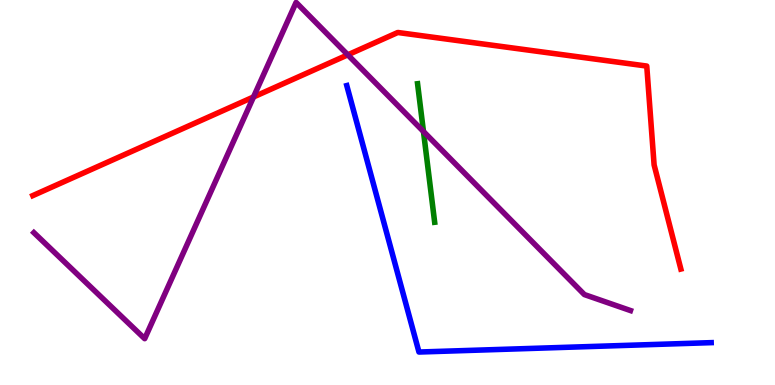[{'lines': ['blue', 'red'], 'intersections': []}, {'lines': ['green', 'red'], 'intersections': []}, {'lines': ['purple', 'red'], 'intersections': [{'x': 3.27, 'y': 7.48}, {'x': 4.49, 'y': 8.58}]}, {'lines': ['blue', 'green'], 'intersections': []}, {'lines': ['blue', 'purple'], 'intersections': []}, {'lines': ['green', 'purple'], 'intersections': [{'x': 5.46, 'y': 6.58}]}]